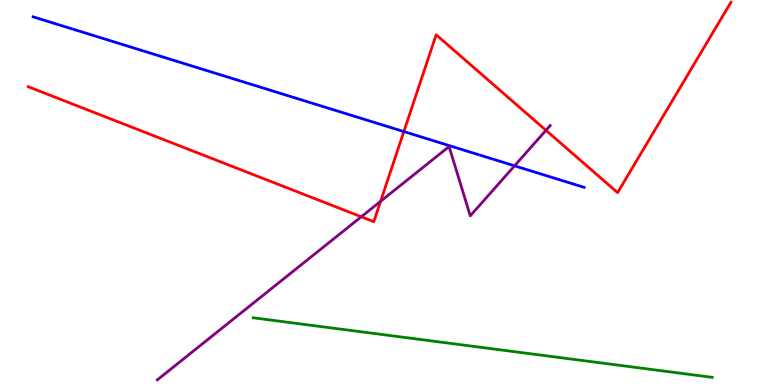[{'lines': ['blue', 'red'], 'intersections': [{'x': 5.21, 'y': 6.58}]}, {'lines': ['green', 'red'], 'intersections': []}, {'lines': ['purple', 'red'], 'intersections': [{'x': 4.66, 'y': 4.37}, {'x': 4.91, 'y': 4.77}, {'x': 7.04, 'y': 6.62}]}, {'lines': ['blue', 'green'], 'intersections': []}, {'lines': ['blue', 'purple'], 'intersections': [{'x': 6.64, 'y': 5.69}]}, {'lines': ['green', 'purple'], 'intersections': []}]